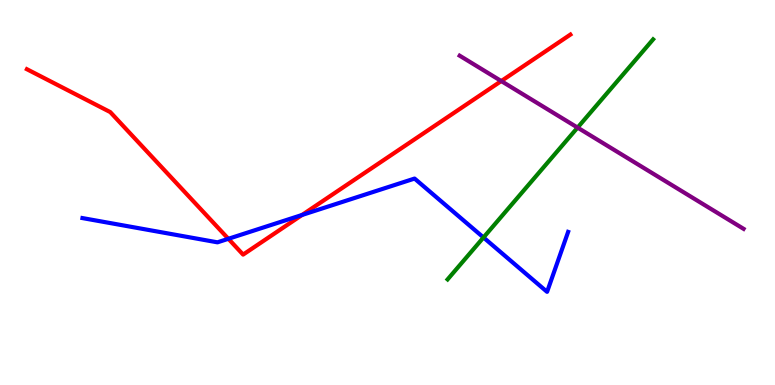[{'lines': ['blue', 'red'], 'intersections': [{'x': 2.95, 'y': 3.8}, {'x': 3.9, 'y': 4.42}]}, {'lines': ['green', 'red'], 'intersections': []}, {'lines': ['purple', 'red'], 'intersections': [{'x': 6.47, 'y': 7.89}]}, {'lines': ['blue', 'green'], 'intersections': [{'x': 6.24, 'y': 3.83}]}, {'lines': ['blue', 'purple'], 'intersections': []}, {'lines': ['green', 'purple'], 'intersections': [{'x': 7.45, 'y': 6.69}]}]